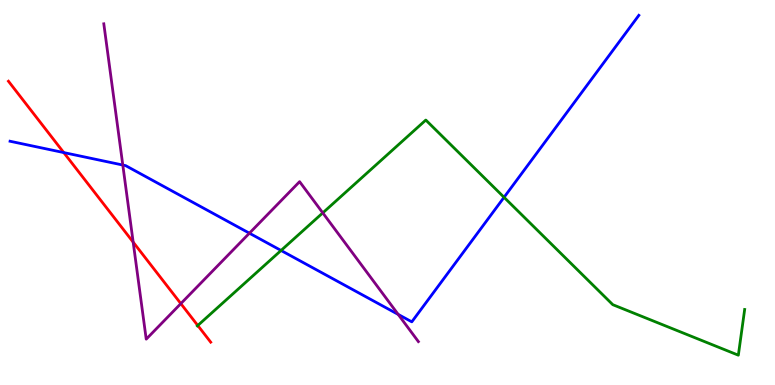[{'lines': ['blue', 'red'], 'intersections': [{'x': 0.823, 'y': 6.04}]}, {'lines': ['green', 'red'], 'intersections': [{'x': 2.55, 'y': 1.55}]}, {'lines': ['purple', 'red'], 'intersections': [{'x': 1.72, 'y': 3.71}, {'x': 2.33, 'y': 2.11}]}, {'lines': ['blue', 'green'], 'intersections': [{'x': 3.63, 'y': 3.49}, {'x': 6.5, 'y': 4.88}]}, {'lines': ['blue', 'purple'], 'intersections': [{'x': 1.58, 'y': 5.71}, {'x': 3.22, 'y': 3.94}, {'x': 5.14, 'y': 1.83}]}, {'lines': ['green', 'purple'], 'intersections': [{'x': 4.16, 'y': 4.47}]}]